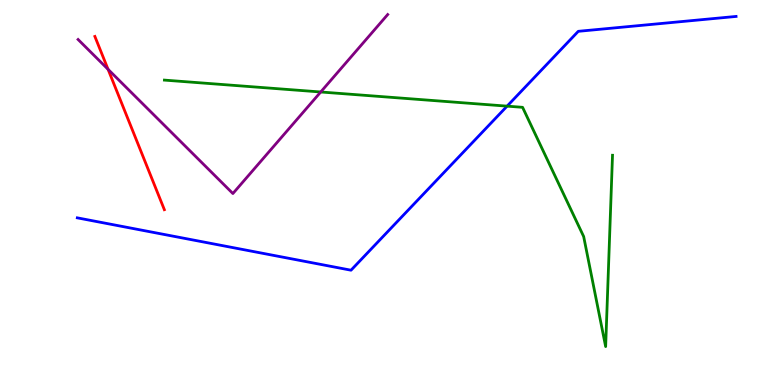[{'lines': ['blue', 'red'], 'intersections': []}, {'lines': ['green', 'red'], 'intersections': []}, {'lines': ['purple', 'red'], 'intersections': [{'x': 1.39, 'y': 8.2}]}, {'lines': ['blue', 'green'], 'intersections': [{'x': 6.54, 'y': 7.24}]}, {'lines': ['blue', 'purple'], 'intersections': []}, {'lines': ['green', 'purple'], 'intersections': [{'x': 4.14, 'y': 7.61}]}]